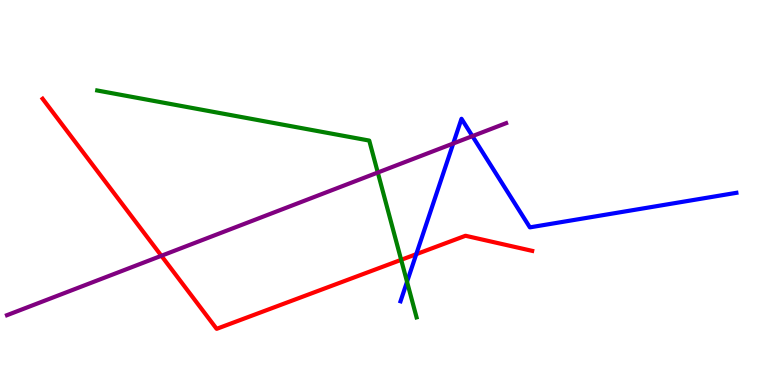[{'lines': ['blue', 'red'], 'intersections': [{'x': 5.37, 'y': 3.4}]}, {'lines': ['green', 'red'], 'intersections': [{'x': 5.18, 'y': 3.25}]}, {'lines': ['purple', 'red'], 'intersections': [{'x': 2.08, 'y': 3.36}]}, {'lines': ['blue', 'green'], 'intersections': [{'x': 5.25, 'y': 2.68}]}, {'lines': ['blue', 'purple'], 'intersections': [{'x': 5.85, 'y': 6.27}, {'x': 6.1, 'y': 6.46}]}, {'lines': ['green', 'purple'], 'intersections': [{'x': 4.87, 'y': 5.52}]}]